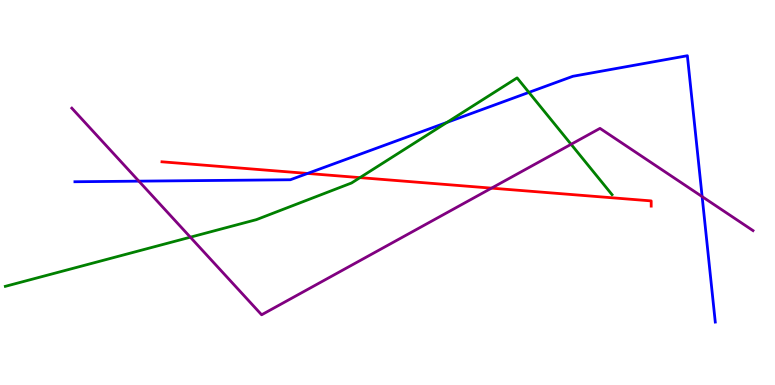[{'lines': ['blue', 'red'], 'intersections': [{'x': 3.97, 'y': 5.5}]}, {'lines': ['green', 'red'], 'intersections': [{'x': 4.64, 'y': 5.39}]}, {'lines': ['purple', 'red'], 'intersections': [{'x': 6.34, 'y': 5.11}]}, {'lines': ['blue', 'green'], 'intersections': [{'x': 5.77, 'y': 6.82}, {'x': 6.82, 'y': 7.6}]}, {'lines': ['blue', 'purple'], 'intersections': [{'x': 1.79, 'y': 5.29}, {'x': 9.06, 'y': 4.89}]}, {'lines': ['green', 'purple'], 'intersections': [{'x': 2.46, 'y': 3.84}, {'x': 7.37, 'y': 6.25}]}]